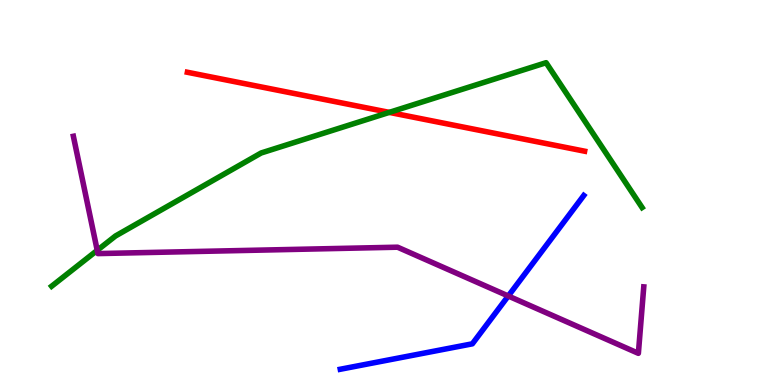[{'lines': ['blue', 'red'], 'intersections': []}, {'lines': ['green', 'red'], 'intersections': [{'x': 5.02, 'y': 7.08}]}, {'lines': ['purple', 'red'], 'intersections': []}, {'lines': ['blue', 'green'], 'intersections': []}, {'lines': ['blue', 'purple'], 'intersections': [{'x': 6.56, 'y': 2.31}]}, {'lines': ['green', 'purple'], 'intersections': [{'x': 1.25, 'y': 3.5}]}]